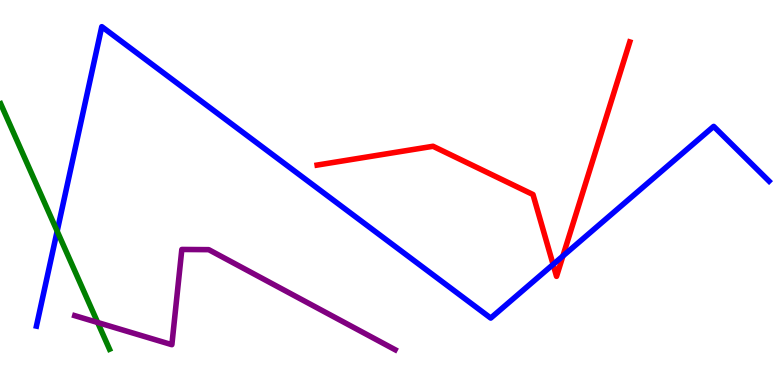[{'lines': ['blue', 'red'], 'intersections': [{'x': 7.14, 'y': 3.13}, {'x': 7.26, 'y': 3.35}]}, {'lines': ['green', 'red'], 'intersections': []}, {'lines': ['purple', 'red'], 'intersections': []}, {'lines': ['blue', 'green'], 'intersections': [{'x': 0.738, 'y': 4.0}]}, {'lines': ['blue', 'purple'], 'intersections': []}, {'lines': ['green', 'purple'], 'intersections': [{'x': 1.26, 'y': 1.62}]}]